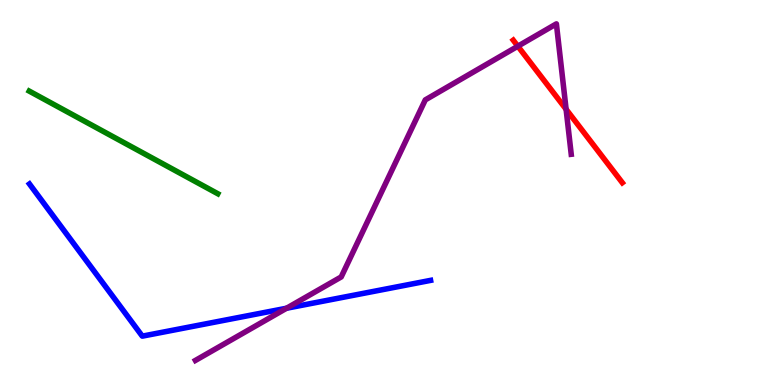[{'lines': ['blue', 'red'], 'intersections': []}, {'lines': ['green', 'red'], 'intersections': []}, {'lines': ['purple', 'red'], 'intersections': [{'x': 6.68, 'y': 8.8}, {'x': 7.3, 'y': 7.16}]}, {'lines': ['blue', 'green'], 'intersections': []}, {'lines': ['blue', 'purple'], 'intersections': [{'x': 3.7, 'y': 1.99}]}, {'lines': ['green', 'purple'], 'intersections': []}]